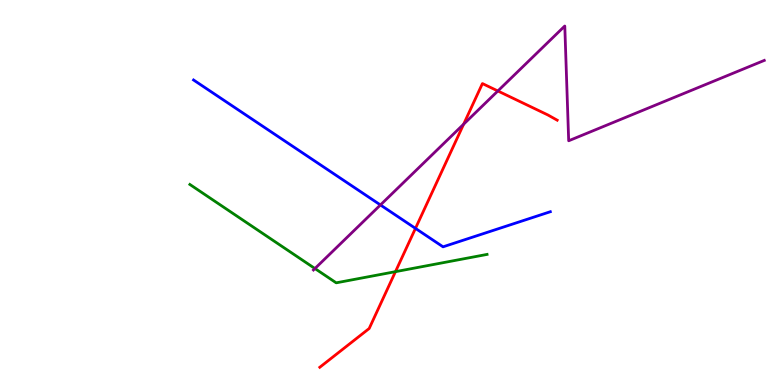[{'lines': ['blue', 'red'], 'intersections': [{'x': 5.36, 'y': 4.07}]}, {'lines': ['green', 'red'], 'intersections': [{'x': 5.1, 'y': 2.94}]}, {'lines': ['purple', 'red'], 'intersections': [{'x': 5.98, 'y': 6.77}, {'x': 6.42, 'y': 7.64}]}, {'lines': ['blue', 'green'], 'intersections': []}, {'lines': ['blue', 'purple'], 'intersections': [{'x': 4.91, 'y': 4.68}]}, {'lines': ['green', 'purple'], 'intersections': [{'x': 4.06, 'y': 3.03}]}]